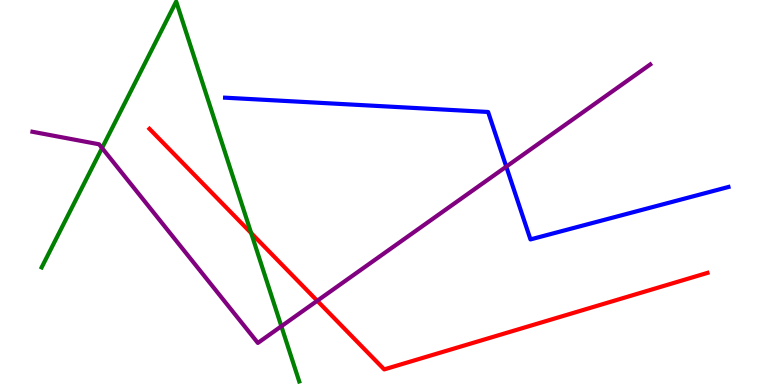[{'lines': ['blue', 'red'], 'intersections': []}, {'lines': ['green', 'red'], 'intersections': [{'x': 3.24, 'y': 3.95}]}, {'lines': ['purple', 'red'], 'intersections': [{'x': 4.09, 'y': 2.19}]}, {'lines': ['blue', 'green'], 'intersections': []}, {'lines': ['blue', 'purple'], 'intersections': [{'x': 6.53, 'y': 5.67}]}, {'lines': ['green', 'purple'], 'intersections': [{'x': 1.32, 'y': 6.15}, {'x': 3.63, 'y': 1.53}]}]